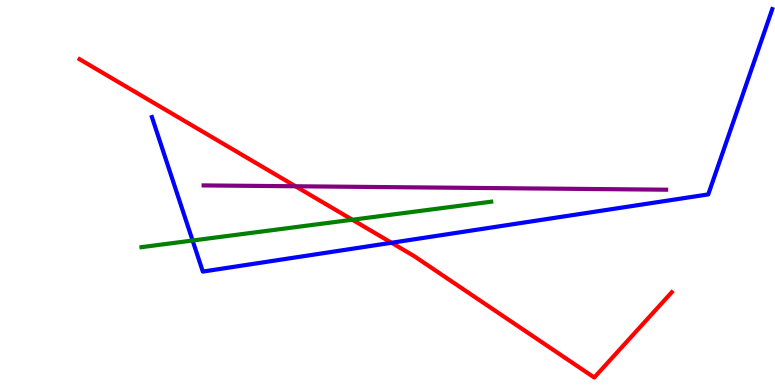[{'lines': ['blue', 'red'], 'intersections': [{'x': 5.05, 'y': 3.69}]}, {'lines': ['green', 'red'], 'intersections': [{'x': 4.55, 'y': 4.29}]}, {'lines': ['purple', 'red'], 'intersections': [{'x': 3.81, 'y': 5.16}]}, {'lines': ['blue', 'green'], 'intersections': [{'x': 2.49, 'y': 3.75}]}, {'lines': ['blue', 'purple'], 'intersections': []}, {'lines': ['green', 'purple'], 'intersections': []}]